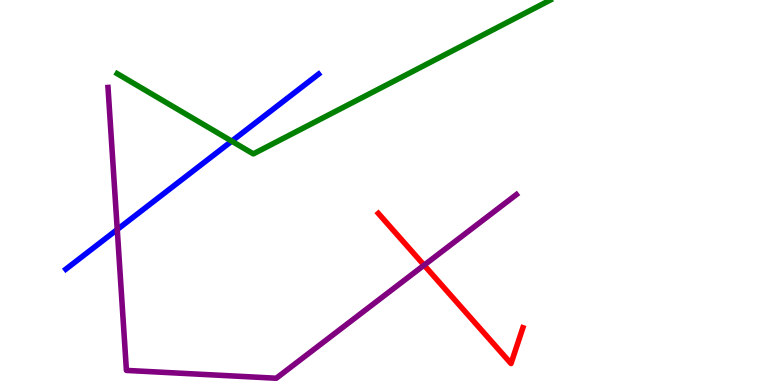[{'lines': ['blue', 'red'], 'intersections': []}, {'lines': ['green', 'red'], 'intersections': []}, {'lines': ['purple', 'red'], 'intersections': [{'x': 5.47, 'y': 3.11}]}, {'lines': ['blue', 'green'], 'intersections': [{'x': 2.99, 'y': 6.33}]}, {'lines': ['blue', 'purple'], 'intersections': [{'x': 1.51, 'y': 4.04}]}, {'lines': ['green', 'purple'], 'intersections': []}]